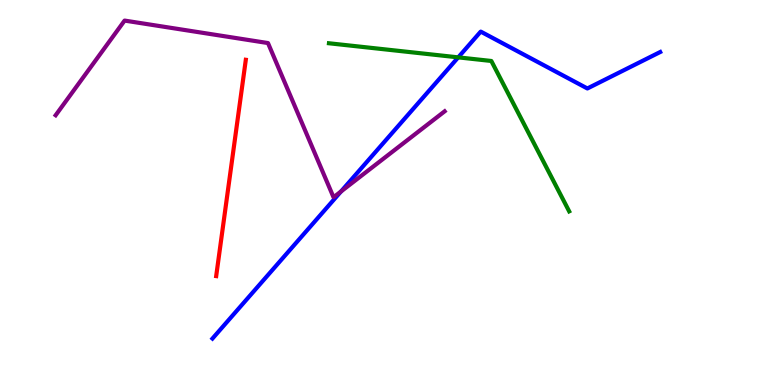[{'lines': ['blue', 'red'], 'intersections': []}, {'lines': ['green', 'red'], 'intersections': []}, {'lines': ['purple', 'red'], 'intersections': []}, {'lines': ['blue', 'green'], 'intersections': [{'x': 5.91, 'y': 8.51}]}, {'lines': ['blue', 'purple'], 'intersections': [{'x': 4.4, 'y': 5.03}]}, {'lines': ['green', 'purple'], 'intersections': []}]